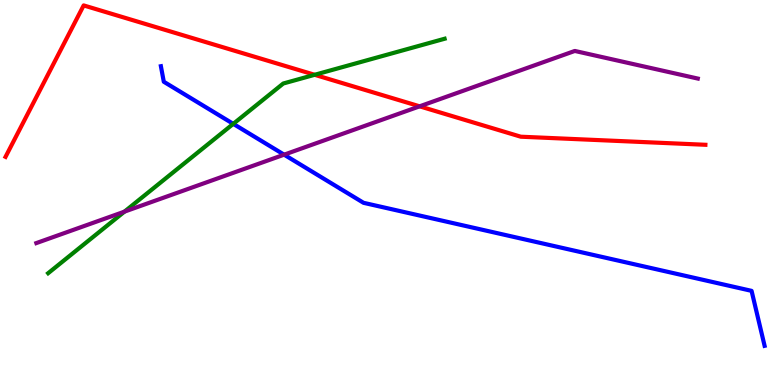[{'lines': ['blue', 'red'], 'intersections': []}, {'lines': ['green', 'red'], 'intersections': [{'x': 4.06, 'y': 8.06}]}, {'lines': ['purple', 'red'], 'intersections': [{'x': 5.41, 'y': 7.24}]}, {'lines': ['blue', 'green'], 'intersections': [{'x': 3.01, 'y': 6.78}]}, {'lines': ['blue', 'purple'], 'intersections': [{'x': 3.67, 'y': 5.98}]}, {'lines': ['green', 'purple'], 'intersections': [{'x': 1.61, 'y': 4.5}]}]